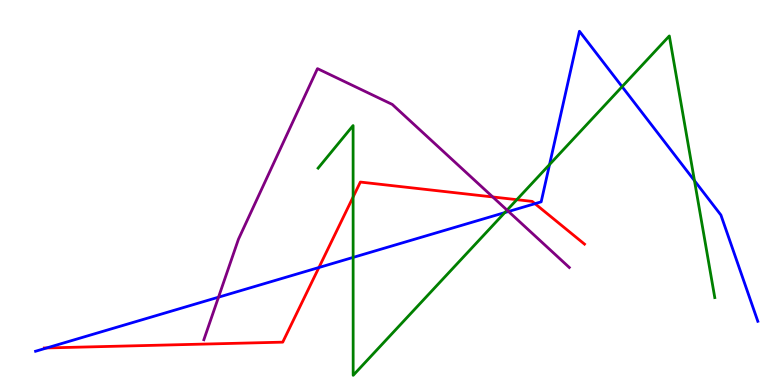[{'lines': ['blue', 'red'], 'intersections': [{'x': 0.603, 'y': 0.962}, {'x': 4.12, 'y': 3.05}, {'x': 6.9, 'y': 4.71}]}, {'lines': ['green', 'red'], 'intersections': [{'x': 4.56, 'y': 4.88}, {'x': 6.67, 'y': 4.81}]}, {'lines': ['purple', 'red'], 'intersections': [{'x': 6.36, 'y': 4.88}]}, {'lines': ['blue', 'green'], 'intersections': [{'x': 4.56, 'y': 3.31}, {'x': 6.51, 'y': 4.48}, {'x': 7.09, 'y': 5.73}, {'x': 8.03, 'y': 7.75}, {'x': 8.96, 'y': 5.31}]}, {'lines': ['blue', 'purple'], 'intersections': [{'x': 2.82, 'y': 2.28}, {'x': 6.56, 'y': 4.51}]}, {'lines': ['green', 'purple'], 'intersections': [{'x': 6.54, 'y': 4.54}]}]